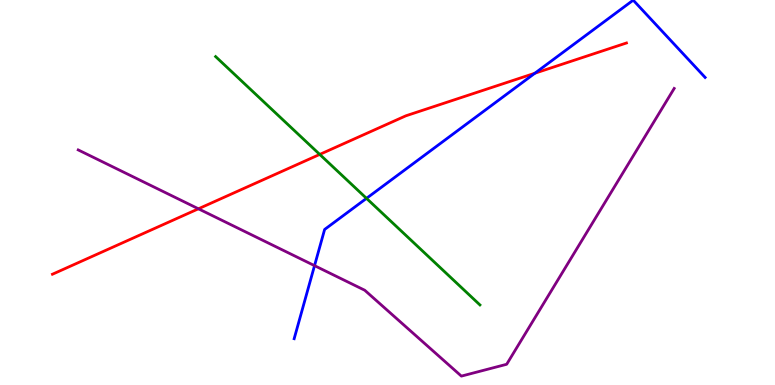[{'lines': ['blue', 'red'], 'intersections': [{'x': 6.9, 'y': 8.1}]}, {'lines': ['green', 'red'], 'intersections': [{'x': 4.13, 'y': 5.99}]}, {'lines': ['purple', 'red'], 'intersections': [{'x': 2.56, 'y': 4.58}]}, {'lines': ['blue', 'green'], 'intersections': [{'x': 4.73, 'y': 4.85}]}, {'lines': ['blue', 'purple'], 'intersections': [{'x': 4.06, 'y': 3.1}]}, {'lines': ['green', 'purple'], 'intersections': []}]